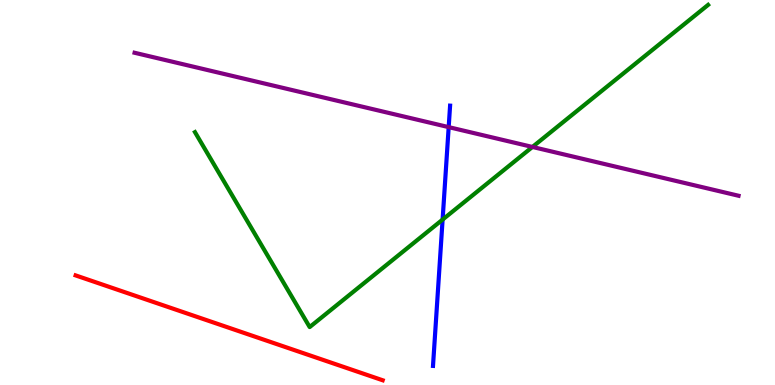[{'lines': ['blue', 'red'], 'intersections': []}, {'lines': ['green', 'red'], 'intersections': []}, {'lines': ['purple', 'red'], 'intersections': []}, {'lines': ['blue', 'green'], 'intersections': [{'x': 5.71, 'y': 4.3}]}, {'lines': ['blue', 'purple'], 'intersections': [{'x': 5.79, 'y': 6.7}]}, {'lines': ['green', 'purple'], 'intersections': [{'x': 6.87, 'y': 6.18}]}]